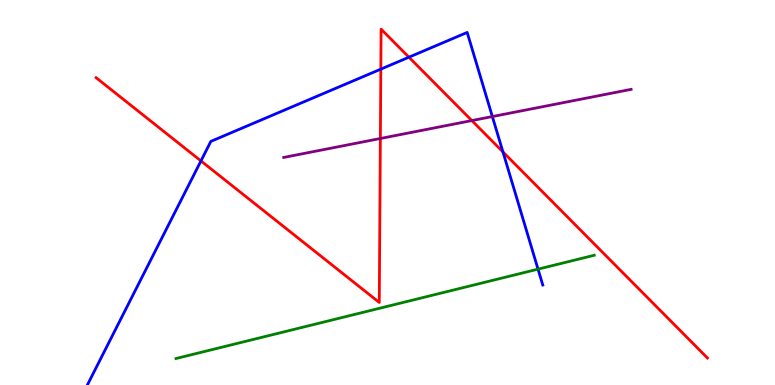[{'lines': ['blue', 'red'], 'intersections': [{'x': 2.59, 'y': 5.82}, {'x': 4.91, 'y': 8.2}, {'x': 5.28, 'y': 8.51}, {'x': 6.49, 'y': 6.05}]}, {'lines': ['green', 'red'], 'intersections': []}, {'lines': ['purple', 'red'], 'intersections': [{'x': 4.91, 'y': 6.4}, {'x': 6.09, 'y': 6.87}]}, {'lines': ['blue', 'green'], 'intersections': [{'x': 6.94, 'y': 3.01}]}, {'lines': ['blue', 'purple'], 'intersections': [{'x': 6.35, 'y': 6.97}]}, {'lines': ['green', 'purple'], 'intersections': []}]